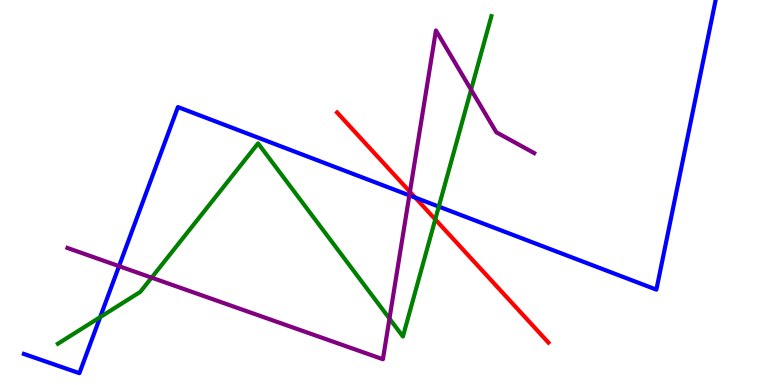[{'lines': ['blue', 'red'], 'intersections': [{'x': 5.36, 'y': 4.87}]}, {'lines': ['green', 'red'], 'intersections': [{'x': 5.62, 'y': 4.3}]}, {'lines': ['purple', 'red'], 'intersections': [{'x': 5.29, 'y': 5.02}]}, {'lines': ['blue', 'green'], 'intersections': [{'x': 1.29, 'y': 1.76}, {'x': 5.66, 'y': 4.63}]}, {'lines': ['blue', 'purple'], 'intersections': [{'x': 1.54, 'y': 3.09}, {'x': 5.28, 'y': 4.93}]}, {'lines': ['green', 'purple'], 'intersections': [{'x': 1.96, 'y': 2.79}, {'x': 5.03, 'y': 1.73}, {'x': 6.08, 'y': 7.67}]}]